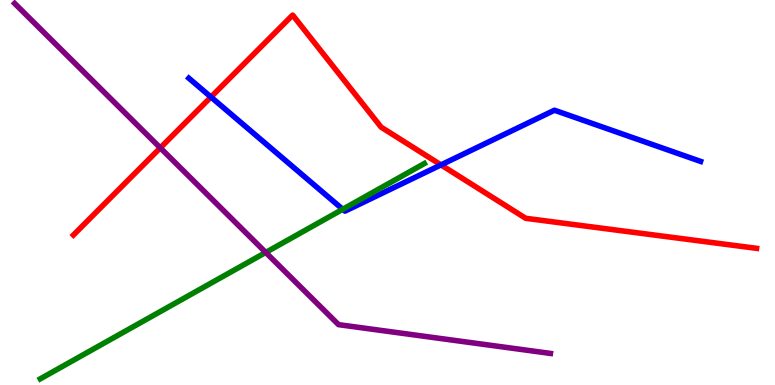[{'lines': ['blue', 'red'], 'intersections': [{'x': 2.72, 'y': 7.48}, {'x': 5.69, 'y': 5.72}]}, {'lines': ['green', 'red'], 'intersections': []}, {'lines': ['purple', 'red'], 'intersections': [{'x': 2.07, 'y': 6.16}]}, {'lines': ['blue', 'green'], 'intersections': [{'x': 4.42, 'y': 4.56}]}, {'lines': ['blue', 'purple'], 'intersections': []}, {'lines': ['green', 'purple'], 'intersections': [{'x': 3.43, 'y': 3.44}]}]